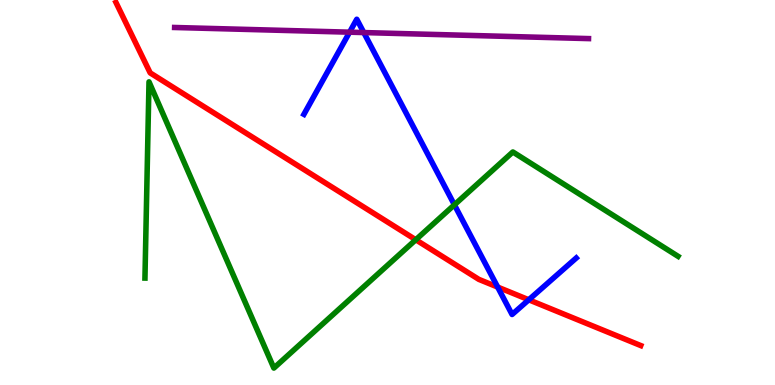[{'lines': ['blue', 'red'], 'intersections': [{'x': 6.42, 'y': 2.54}, {'x': 6.82, 'y': 2.21}]}, {'lines': ['green', 'red'], 'intersections': [{'x': 5.36, 'y': 3.77}]}, {'lines': ['purple', 'red'], 'intersections': []}, {'lines': ['blue', 'green'], 'intersections': [{'x': 5.86, 'y': 4.68}]}, {'lines': ['blue', 'purple'], 'intersections': [{'x': 4.51, 'y': 9.16}, {'x': 4.69, 'y': 9.15}]}, {'lines': ['green', 'purple'], 'intersections': []}]